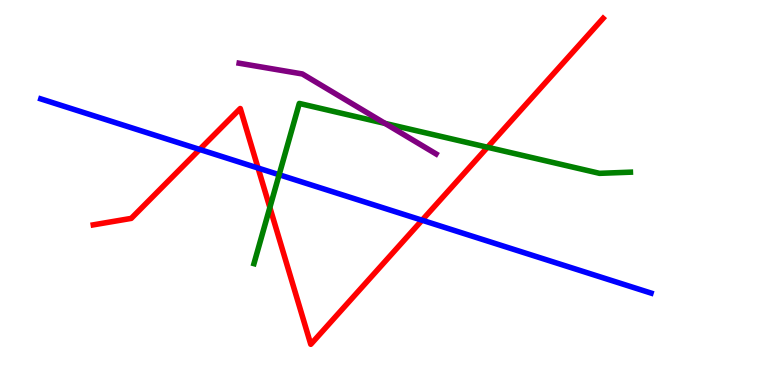[{'lines': ['blue', 'red'], 'intersections': [{'x': 2.58, 'y': 6.12}, {'x': 3.33, 'y': 5.64}, {'x': 5.45, 'y': 4.28}]}, {'lines': ['green', 'red'], 'intersections': [{'x': 3.48, 'y': 4.61}, {'x': 6.29, 'y': 6.18}]}, {'lines': ['purple', 'red'], 'intersections': []}, {'lines': ['blue', 'green'], 'intersections': [{'x': 3.6, 'y': 5.46}]}, {'lines': ['blue', 'purple'], 'intersections': []}, {'lines': ['green', 'purple'], 'intersections': [{'x': 4.97, 'y': 6.79}]}]